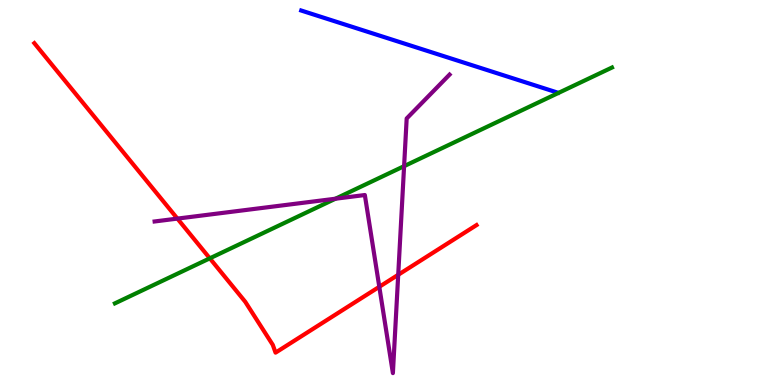[{'lines': ['blue', 'red'], 'intersections': []}, {'lines': ['green', 'red'], 'intersections': [{'x': 2.71, 'y': 3.29}]}, {'lines': ['purple', 'red'], 'intersections': [{'x': 2.29, 'y': 4.32}, {'x': 4.89, 'y': 2.55}, {'x': 5.14, 'y': 2.86}]}, {'lines': ['blue', 'green'], 'intersections': []}, {'lines': ['blue', 'purple'], 'intersections': []}, {'lines': ['green', 'purple'], 'intersections': [{'x': 4.33, 'y': 4.84}, {'x': 5.21, 'y': 5.68}]}]